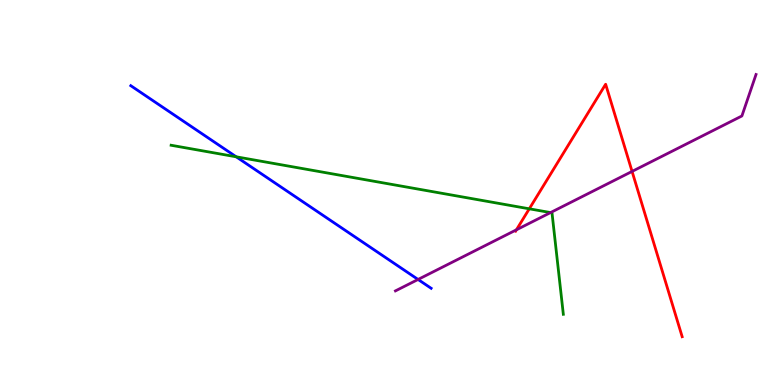[{'lines': ['blue', 'red'], 'intersections': []}, {'lines': ['green', 'red'], 'intersections': [{'x': 6.83, 'y': 4.58}]}, {'lines': ['purple', 'red'], 'intersections': [{'x': 6.66, 'y': 4.03}, {'x': 8.16, 'y': 5.55}]}, {'lines': ['blue', 'green'], 'intersections': [{'x': 3.05, 'y': 5.93}]}, {'lines': ['blue', 'purple'], 'intersections': [{'x': 5.39, 'y': 2.74}]}, {'lines': ['green', 'purple'], 'intersections': [{'x': 7.1, 'y': 4.48}]}]